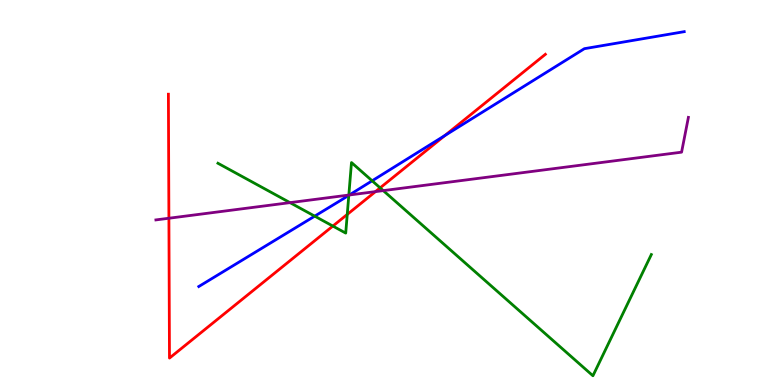[{'lines': ['blue', 'red'], 'intersections': [{'x': 5.74, 'y': 6.48}]}, {'lines': ['green', 'red'], 'intersections': [{'x': 4.29, 'y': 4.13}, {'x': 4.48, 'y': 4.43}, {'x': 4.9, 'y': 5.12}]}, {'lines': ['purple', 'red'], 'intersections': [{'x': 2.18, 'y': 4.33}, {'x': 4.84, 'y': 5.02}]}, {'lines': ['blue', 'green'], 'intersections': [{'x': 4.06, 'y': 4.39}, {'x': 4.5, 'y': 4.93}, {'x': 4.8, 'y': 5.3}]}, {'lines': ['blue', 'purple'], 'intersections': [{'x': 4.51, 'y': 4.94}]}, {'lines': ['green', 'purple'], 'intersections': [{'x': 3.74, 'y': 4.74}, {'x': 4.5, 'y': 4.93}, {'x': 4.95, 'y': 5.05}]}]